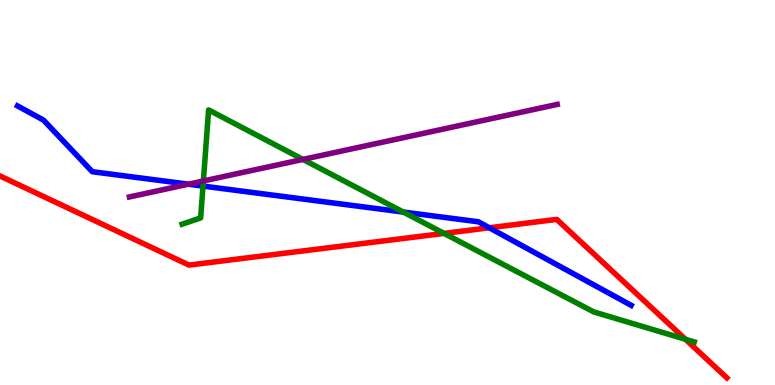[{'lines': ['blue', 'red'], 'intersections': [{'x': 6.31, 'y': 4.08}]}, {'lines': ['green', 'red'], 'intersections': [{'x': 5.73, 'y': 3.94}, {'x': 8.84, 'y': 1.19}]}, {'lines': ['purple', 'red'], 'intersections': []}, {'lines': ['blue', 'green'], 'intersections': [{'x': 2.62, 'y': 5.17}, {'x': 5.2, 'y': 4.49}]}, {'lines': ['blue', 'purple'], 'intersections': [{'x': 2.43, 'y': 5.22}]}, {'lines': ['green', 'purple'], 'intersections': [{'x': 2.62, 'y': 5.3}, {'x': 3.91, 'y': 5.86}]}]